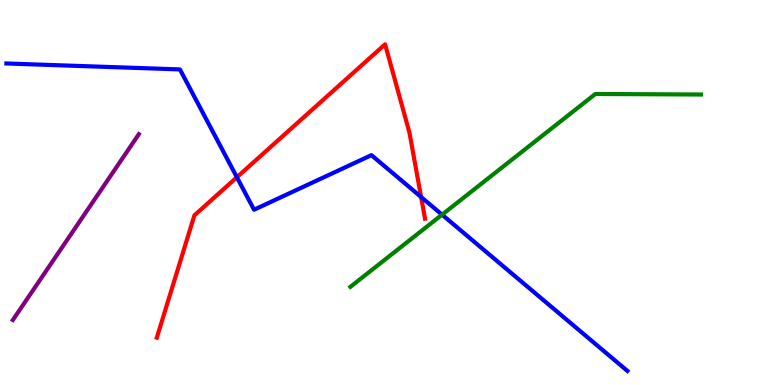[{'lines': ['blue', 'red'], 'intersections': [{'x': 3.06, 'y': 5.4}, {'x': 5.43, 'y': 4.88}]}, {'lines': ['green', 'red'], 'intersections': []}, {'lines': ['purple', 'red'], 'intersections': []}, {'lines': ['blue', 'green'], 'intersections': [{'x': 5.7, 'y': 4.42}]}, {'lines': ['blue', 'purple'], 'intersections': []}, {'lines': ['green', 'purple'], 'intersections': []}]